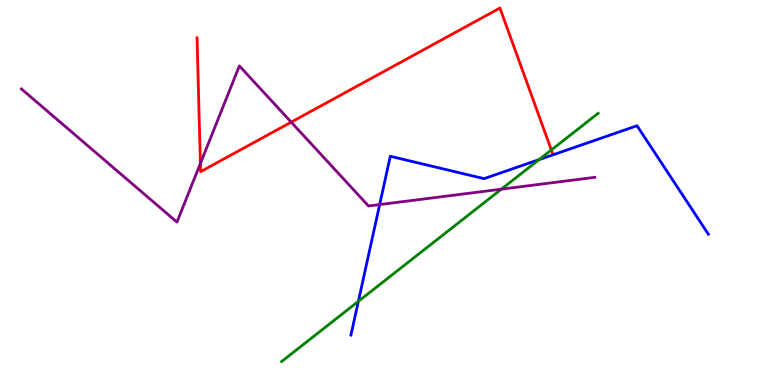[{'lines': ['blue', 'red'], 'intersections': []}, {'lines': ['green', 'red'], 'intersections': [{'x': 7.11, 'y': 6.1}]}, {'lines': ['purple', 'red'], 'intersections': [{'x': 2.59, 'y': 5.75}, {'x': 3.76, 'y': 6.83}]}, {'lines': ['blue', 'green'], 'intersections': [{'x': 4.62, 'y': 2.17}, {'x': 6.96, 'y': 5.85}]}, {'lines': ['blue', 'purple'], 'intersections': [{'x': 4.9, 'y': 4.69}]}, {'lines': ['green', 'purple'], 'intersections': [{'x': 6.47, 'y': 5.09}]}]